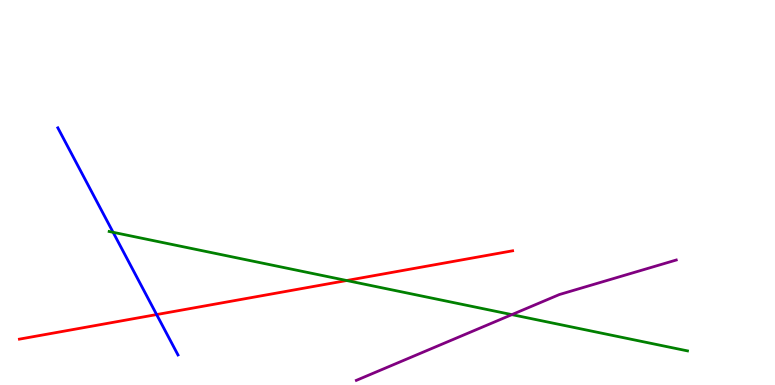[{'lines': ['blue', 'red'], 'intersections': [{'x': 2.02, 'y': 1.83}]}, {'lines': ['green', 'red'], 'intersections': [{'x': 4.47, 'y': 2.71}]}, {'lines': ['purple', 'red'], 'intersections': []}, {'lines': ['blue', 'green'], 'intersections': [{'x': 1.46, 'y': 3.97}]}, {'lines': ['blue', 'purple'], 'intersections': []}, {'lines': ['green', 'purple'], 'intersections': [{'x': 6.6, 'y': 1.83}]}]